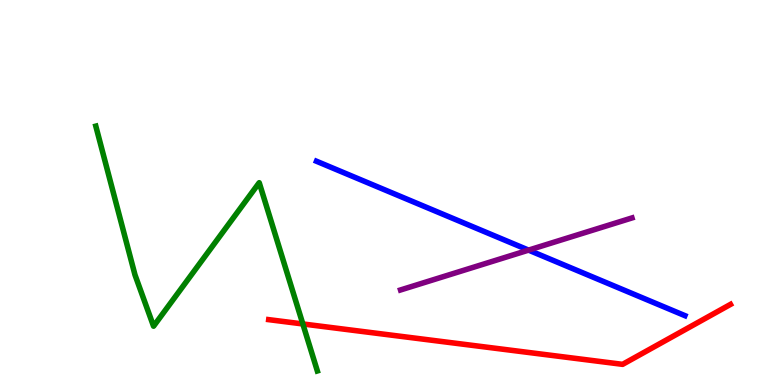[{'lines': ['blue', 'red'], 'intersections': []}, {'lines': ['green', 'red'], 'intersections': [{'x': 3.91, 'y': 1.59}]}, {'lines': ['purple', 'red'], 'intersections': []}, {'lines': ['blue', 'green'], 'intersections': []}, {'lines': ['blue', 'purple'], 'intersections': [{'x': 6.82, 'y': 3.5}]}, {'lines': ['green', 'purple'], 'intersections': []}]